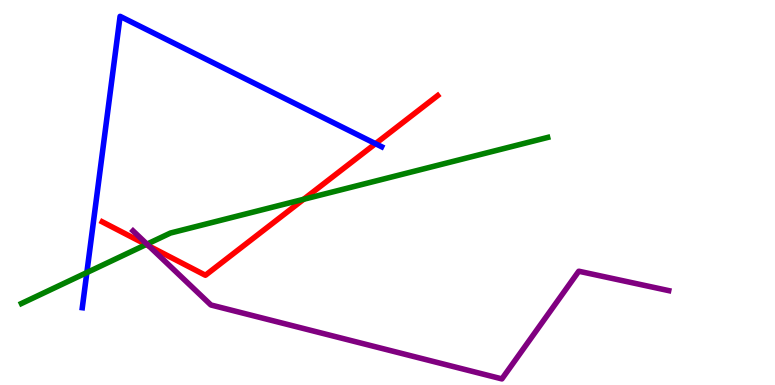[{'lines': ['blue', 'red'], 'intersections': [{'x': 4.85, 'y': 6.27}]}, {'lines': ['green', 'red'], 'intersections': [{'x': 1.89, 'y': 3.65}, {'x': 3.92, 'y': 4.82}]}, {'lines': ['purple', 'red'], 'intersections': [{'x': 1.92, 'y': 3.61}]}, {'lines': ['blue', 'green'], 'intersections': [{'x': 1.12, 'y': 2.92}]}, {'lines': ['blue', 'purple'], 'intersections': []}, {'lines': ['green', 'purple'], 'intersections': [{'x': 1.9, 'y': 3.66}]}]